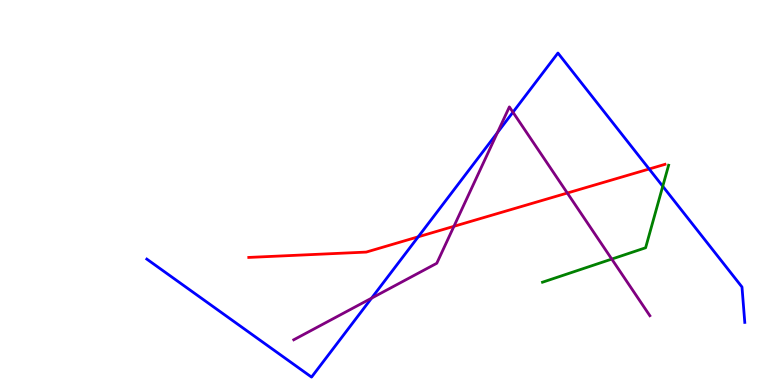[{'lines': ['blue', 'red'], 'intersections': [{'x': 5.4, 'y': 3.85}, {'x': 8.38, 'y': 5.61}]}, {'lines': ['green', 'red'], 'intersections': []}, {'lines': ['purple', 'red'], 'intersections': [{'x': 5.86, 'y': 4.12}, {'x': 7.32, 'y': 4.99}]}, {'lines': ['blue', 'green'], 'intersections': [{'x': 8.55, 'y': 5.16}]}, {'lines': ['blue', 'purple'], 'intersections': [{'x': 4.79, 'y': 2.26}, {'x': 6.42, 'y': 6.56}, {'x': 6.62, 'y': 7.09}]}, {'lines': ['green', 'purple'], 'intersections': [{'x': 7.89, 'y': 3.27}]}]